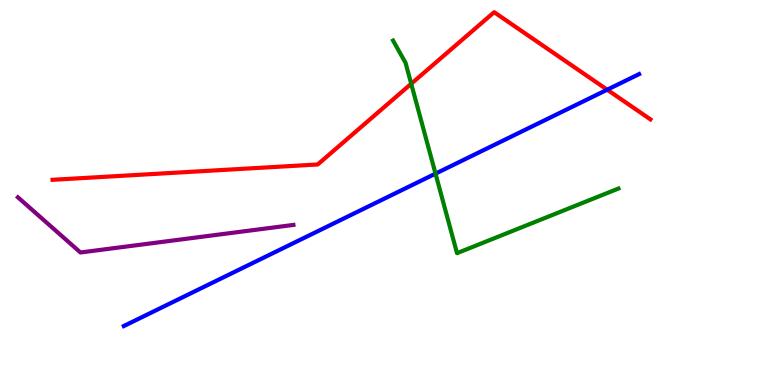[{'lines': ['blue', 'red'], 'intersections': [{'x': 7.83, 'y': 7.67}]}, {'lines': ['green', 'red'], 'intersections': [{'x': 5.31, 'y': 7.82}]}, {'lines': ['purple', 'red'], 'intersections': []}, {'lines': ['blue', 'green'], 'intersections': [{'x': 5.62, 'y': 5.49}]}, {'lines': ['blue', 'purple'], 'intersections': []}, {'lines': ['green', 'purple'], 'intersections': []}]